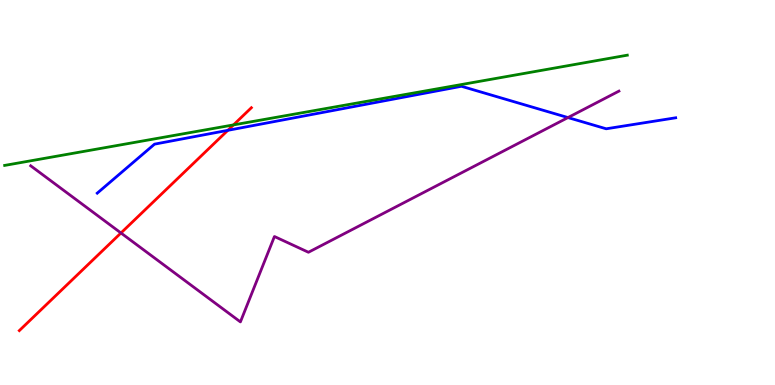[{'lines': ['blue', 'red'], 'intersections': [{'x': 2.94, 'y': 6.61}]}, {'lines': ['green', 'red'], 'intersections': [{'x': 3.01, 'y': 6.76}]}, {'lines': ['purple', 'red'], 'intersections': [{'x': 1.56, 'y': 3.95}]}, {'lines': ['blue', 'green'], 'intersections': []}, {'lines': ['blue', 'purple'], 'intersections': [{'x': 7.33, 'y': 6.95}]}, {'lines': ['green', 'purple'], 'intersections': []}]